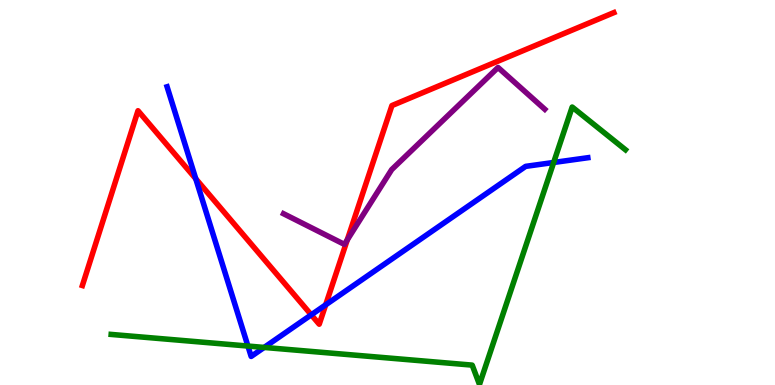[{'lines': ['blue', 'red'], 'intersections': [{'x': 2.53, 'y': 5.36}, {'x': 4.02, 'y': 1.82}, {'x': 4.2, 'y': 2.08}]}, {'lines': ['green', 'red'], 'intersections': []}, {'lines': ['purple', 'red'], 'intersections': [{'x': 4.48, 'y': 3.77}]}, {'lines': ['blue', 'green'], 'intersections': [{'x': 3.2, 'y': 1.01}, {'x': 3.41, 'y': 0.976}, {'x': 7.14, 'y': 5.78}]}, {'lines': ['blue', 'purple'], 'intersections': []}, {'lines': ['green', 'purple'], 'intersections': []}]